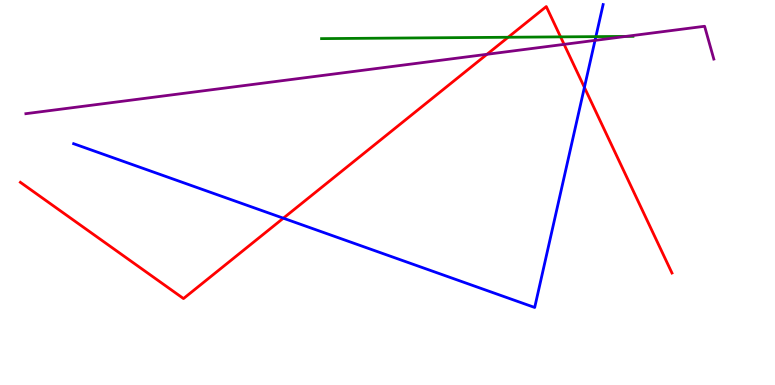[{'lines': ['blue', 'red'], 'intersections': [{'x': 3.66, 'y': 4.33}, {'x': 7.54, 'y': 7.73}]}, {'lines': ['green', 'red'], 'intersections': [{'x': 6.56, 'y': 9.03}, {'x': 7.23, 'y': 9.04}]}, {'lines': ['purple', 'red'], 'intersections': [{'x': 6.28, 'y': 8.59}, {'x': 7.28, 'y': 8.85}]}, {'lines': ['blue', 'green'], 'intersections': [{'x': 7.69, 'y': 9.05}]}, {'lines': ['blue', 'purple'], 'intersections': [{'x': 7.68, 'y': 8.95}]}, {'lines': ['green', 'purple'], 'intersections': [{'x': 8.08, 'y': 9.05}]}]